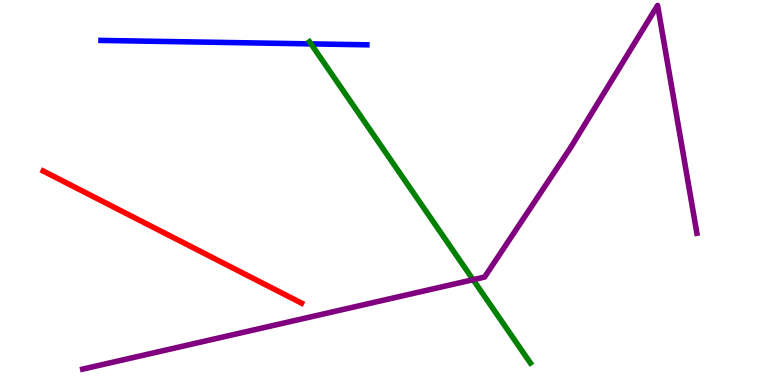[{'lines': ['blue', 'red'], 'intersections': []}, {'lines': ['green', 'red'], 'intersections': []}, {'lines': ['purple', 'red'], 'intersections': []}, {'lines': ['blue', 'green'], 'intersections': [{'x': 4.01, 'y': 8.86}]}, {'lines': ['blue', 'purple'], 'intersections': []}, {'lines': ['green', 'purple'], 'intersections': [{'x': 6.1, 'y': 2.74}]}]